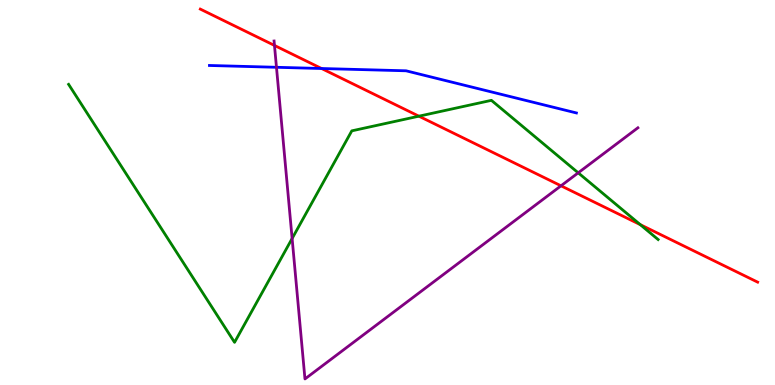[{'lines': ['blue', 'red'], 'intersections': [{'x': 4.15, 'y': 8.22}]}, {'lines': ['green', 'red'], 'intersections': [{'x': 5.41, 'y': 6.98}, {'x': 8.26, 'y': 4.17}]}, {'lines': ['purple', 'red'], 'intersections': [{'x': 3.54, 'y': 8.82}, {'x': 7.24, 'y': 5.17}]}, {'lines': ['blue', 'green'], 'intersections': []}, {'lines': ['blue', 'purple'], 'intersections': [{'x': 3.57, 'y': 8.25}]}, {'lines': ['green', 'purple'], 'intersections': [{'x': 3.77, 'y': 3.81}, {'x': 7.46, 'y': 5.51}]}]